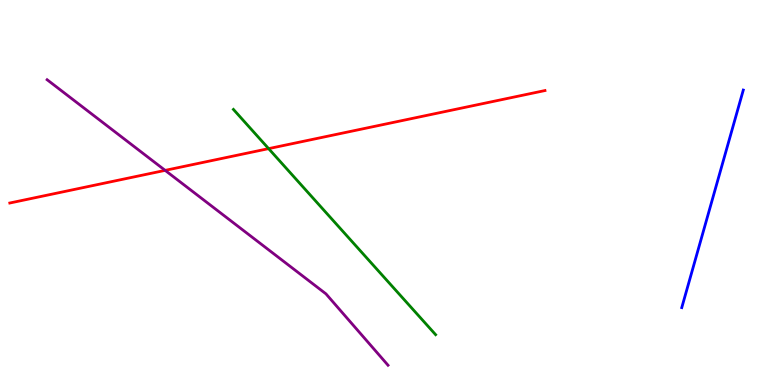[{'lines': ['blue', 'red'], 'intersections': []}, {'lines': ['green', 'red'], 'intersections': [{'x': 3.47, 'y': 6.14}]}, {'lines': ['purple', 'red'], 'intersections': [{'x': 2.13, 'y': 5.57}]}, {'lines': ['blue', 'green'], 'intersections': []}, {'lines': ['blue', 'purple'], 'intersections': []}, {'lines': ['green', 'purple'], 'intersections': []}]